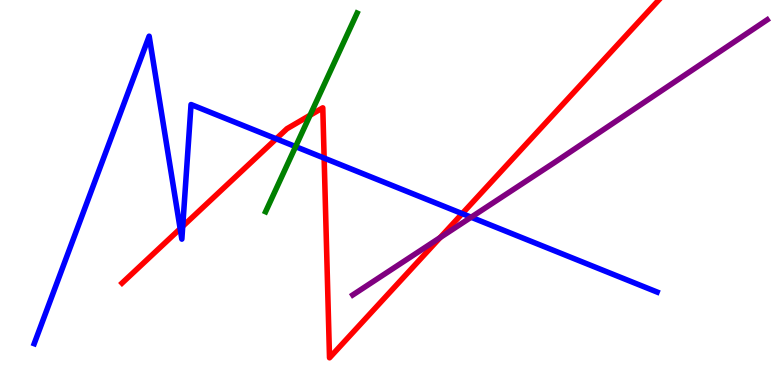[{'lines': ['blue', 'red'], 'intersections': [{'x': 2.32, 'y': 4.06}, {'x': 2.36, 'y': 4.12}, {'x': 3.56, 'y': 6.39}, {'x': 4.18, 'y': 5.89}, {'x': 5.96, 'y': 4.45}]}, {'lines': ['green', 'red'], 'intersections': [{'x': 4.0, 'y': 7.01}]}, {'lines': ['purple', 'red'], 'intersections': [{'x': 5.68, 'y': 3.83}]}, {'lines': ['blue', 'green'], 'intersections': [{'x': 3.81, 'y': 6.19}]}, {'lines': ['blue', 'purple'], 'intersections': [{'x': 6.08, 'y': 4.36}]}, {'lines': ['green', 'purple'], 'intersections': []}]